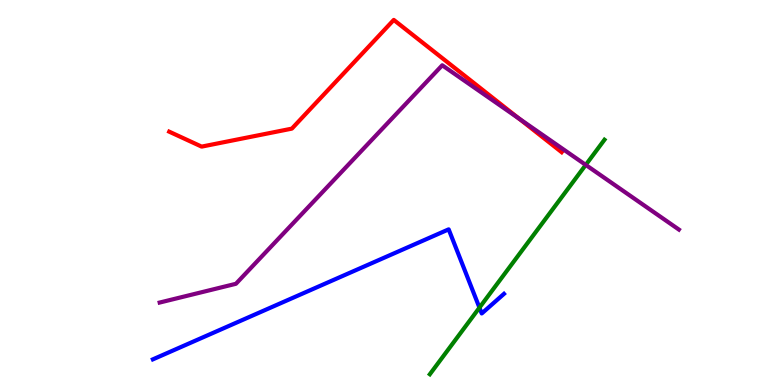[{'lines': ['blue', 'red'], 'intersections': []}, {'lines': ['green', 'red'], 'intersections': []}, {'lines': ['purple', 'red'], 'intersections': [{'x': 6.7, 'y': 6.92}]}, {'lines': ['blue', 'green'], 'intersections': [{'x': 6.19, 'y': 2.01}]}, {'lines': ['blue', 'purple'], 'intersections': []}, {'lines': ['green', 'purple'], 'intersections': [{'x': 7.56, 'y': 5.72}]}]